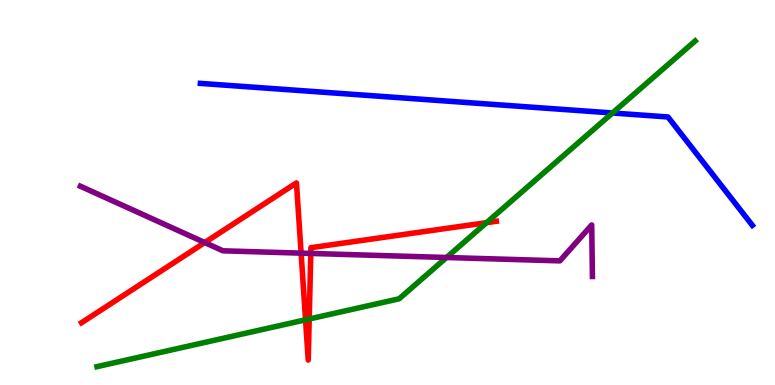[{'lines': ['blue', 'red'], 'intersections': []}, {'lines': ['green', 'red'], 'intersections': [{'x': 3.94, 'y': 1.69}, {'x': 3.99, 'y': 1.71}, {'x': 6.28, 'y': 4.22}]}, {'lines': ['purple', 'red'], 'intersections': [{'x': 2.64, 'y': 3.7}, {'x': 3.89, 'y': 3.42}, {'x': 4.01, 'y': 3.42}]}, {'lines': ['blue', 'green'], 'intersections': [{'x': 7.9, 'y': 7.07}]}, {'lines': ['blue', 'purple'], 'intersections': []}, {'lines': ['green', 'purple'], 'intersections': [{'x': 5.76, 'y': 3.31}]}]